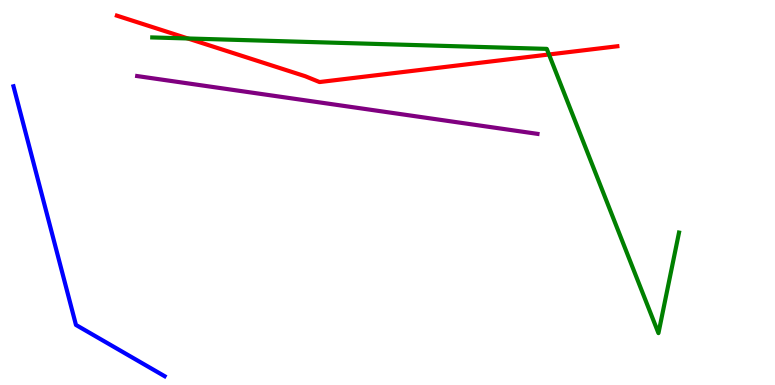[{'lines': ['blue', 'red'], 'intersections': []}, {'lines': ['green', 'red'], 'intersections': [{'x': 2.42, 'y': 9.0}, {'x': 7.08, 'y': 8.58}]}, {'lines': ['purple', 'red'], 'intersections': []}, {'lines': ['blue', 'green'], 'intersections': []}, {'lines': ['blue', 'purple'], 'intersections': []}, {'lines': ['green', 'purple'], 'intersections': []}]